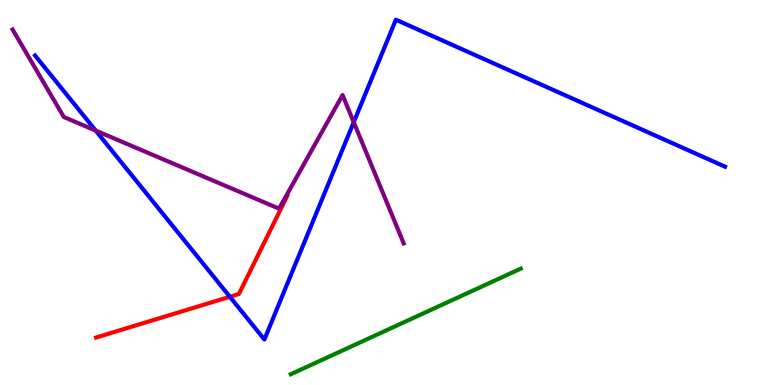[{'lines': ['blue', 'red'], 'intersections': [{'x': 2.97, 'y': 2.29}]}, {'lines': ['green', 'red'], 'intersections': []}, {'lines': ['purple', 'red'], 'intersections': []}, {'lines': ['blue', 'green'], 'intersections': []}, {'lines': ['blue', 'purple'], 'intersections': [{'x': 1.23, 'y': 6.61}, {'x': 4.56, 'y': 6.83}]}, {'lines': ['green', 'purple'], 'intersections': []}]